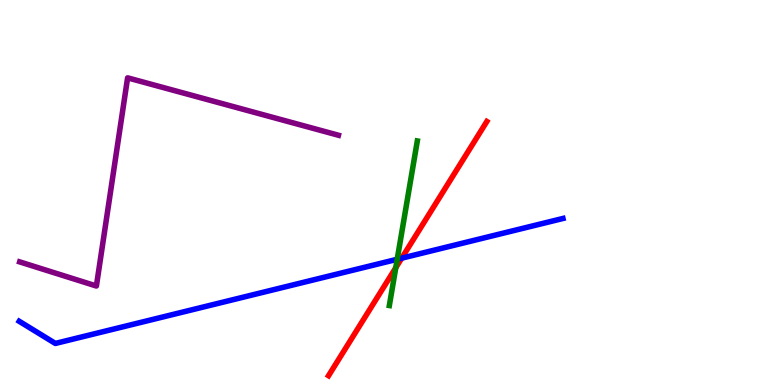[{'lines': ['blue', 'red'], 'intersections': [{'x': 5.18, 'y': 3.29}]}, {'lines': ['green', 'red'], 'intersections': [{'x': 5.11, 'y': 3.05}]}, {'lines': ['purple', 'red'], 'intersections': []}, {'lines': ['blue', 'green'], 'intersections': [{'x': 5.13, 'y': 3.27}]}, {'lines': ['blue', 'purple'], 'intersections': []}, {'lines': ['green', 'purple'], 'intersections': []}]